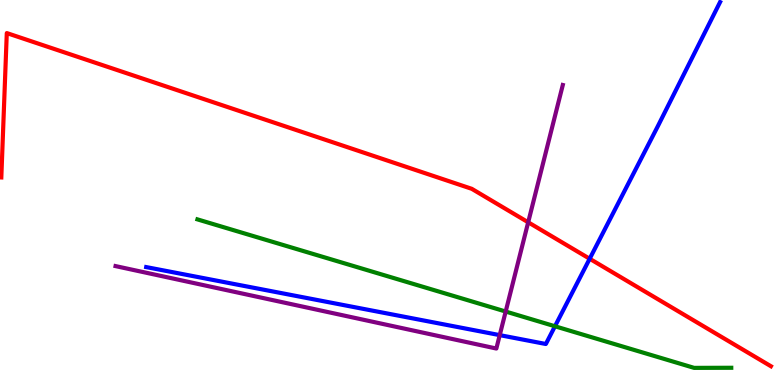[{'lines': ['blue', 'red'], 'intersections': [{'x': 7.61, 'y': 3.28}]}, {'lines': ['green', 'red'], 'intersections': []}, {'lines': ['purple', 'red'], 'intersections': [{'x': 6.82, 'y': 4.23}]}, {'lines': ['blue', 'green'], 'intersections': [{'x': 7.16, 'y': 1.53}]}, {'lines': ['blue', 'purple'], 'intersections': [{'x': 6.45, 'y': 1.3}]}, {'lines': ['green', 'purple'], 'intersections': [{'x': 6.52, 'y': 1.91}]}]